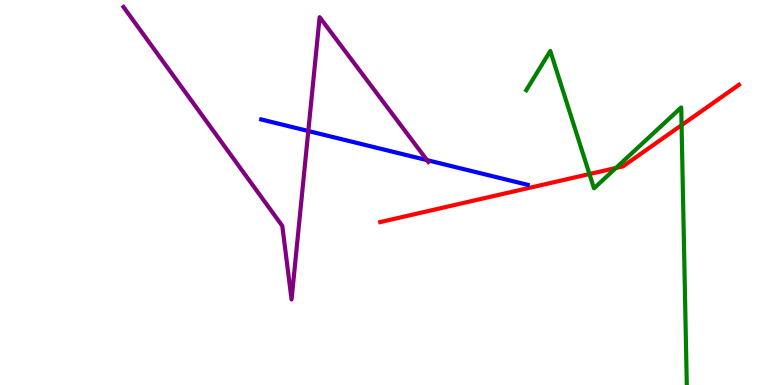[{'lines': ['blue', 'red'], 'intersections': []}, {'lines': ['green', 'red'], 'intersections': [{'x': 7.61, 'y': 5.48}, {'x': 7.95, 'y': 5.64}, {'x': 8.79, 'y': 6.75}]}, {'lines': ['purple', 'red'], 'intersections': []}, {'lines': ['blue', 'green'], 'intersections': []}, {'lines': ['blue', 'purple'], 'intersections': [{'x': 3.98, 'y': 6.6}, {'x': 5.51, 'y': 5.84}]}, {'lines': ['green', 'purple'], 'intersections': []}]